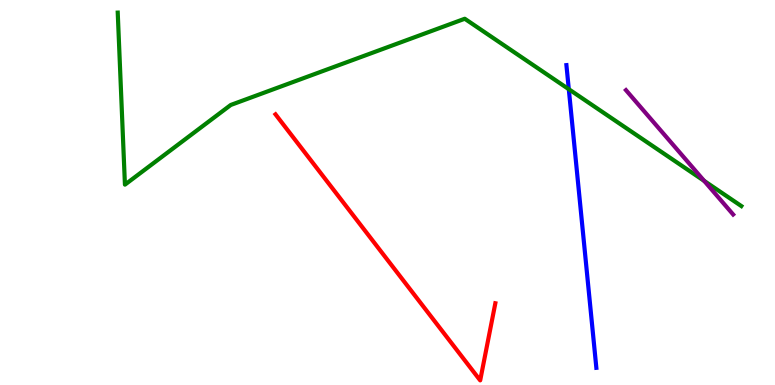[{'lines': ['blue', 'red'], 'intersections': []}, {'lines': ['green', 'red'], 'intersections': []}, {'lines': ['purple', 'red'], 'intersections': []}, {'lines': ['blue', 'green'], 'intersections': [{'x': 7.34, 'y': 7.68}]}, {'lines': ['blue', 'purple'], 'intersections': []}, {'lines': ['green', 'purple'], 'intersections': [{'x': 9.09, 'y': 5.3}]}]